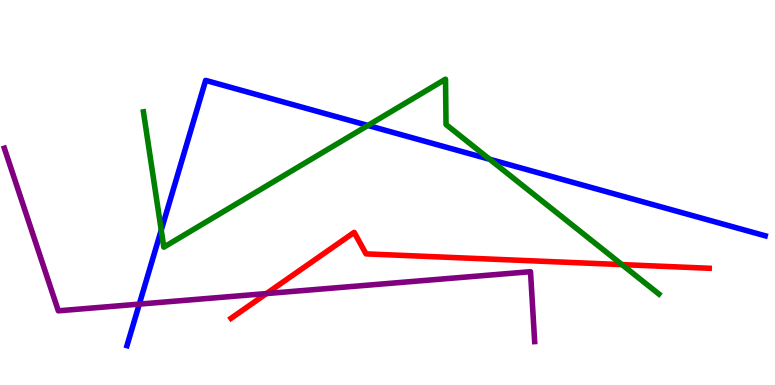[{'lines': ['blue', 'red'], 'intersections': []}, {'lines': ['green', 'red'], 'intersections': [{'x': 8.03, 'y': 3.13}]}, {'lines': ['purple', 'red'], 'intersections': [{'x': 3.44, 'y': 2.37}]}, {'lines': ['blue', 'green'], 'intersections': [{'x': 2.08, 'y': 4.02}, {'x': 4.75, 'y': 6.74}, {'x': 6.32, 'y': 5.86}]}, {'lines': ['blue', 'purple'], 'intersections': [{'x': 1.8, 'y': 2.1}]}, {'lines': ['green', 'purple'], 'intersections': []}]